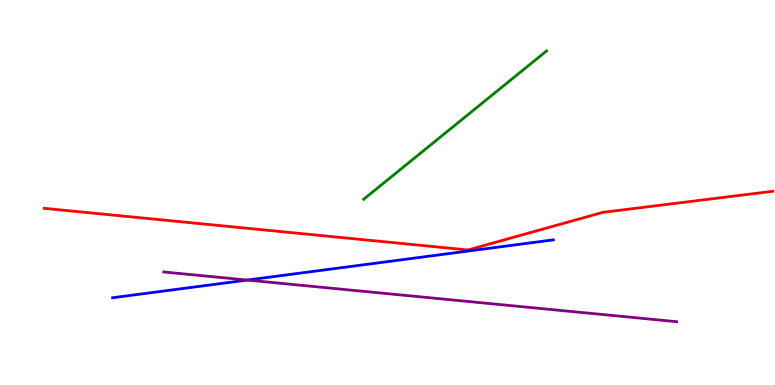[{'lines': ['blue', 'red'], 'intersections': []}, {'lines': ['green', 'red'], 'intersections': []}, {'lines': ['purple', 'red'], 'intersections': []}, {'lines': ['blue', 'green'], 'intersections': []}, {'lines': ['blue', 'purple'], 'intersections': [{'x': 3.19, 'y': 2.73}]}, {'lines': ['green', 'purple'], 'intersections': []}]